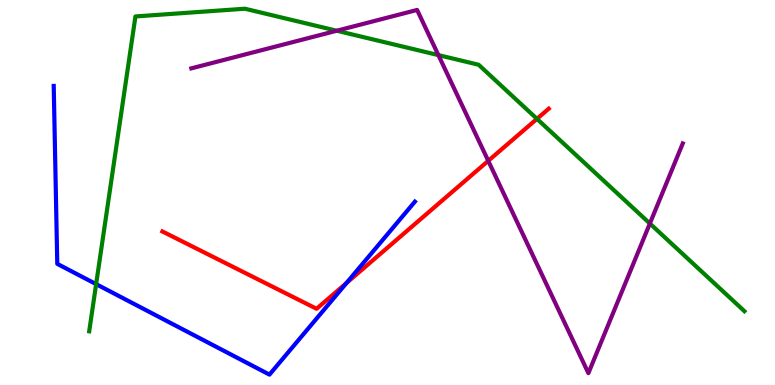[{'lines': ['blue', 'red'], 'intersections': [{'x': 4.47, 'y': 2.65}]}, {'lines': ['green', 'red'], 'intersections': [{'x': 6.93, 'y': 6.91}]}, {'lines': ['purple', 'red'], 'intersections': [{'x': 6.3, 'y': 5.82}]}, {'lines': ['blue', 'green'], 'intersections': [{'x': 1.24, 'y': 2.62}]}, {'lines': ['blue', 'purple'], 'intersections': []}, {'lines': ['green', 'purple'], 'intersections': [{'x': 4.35, 'y': 9.2}, {'x': 5.66, 'y': 8.57}, {'x': 8.39, 'y': 4.19}]}]